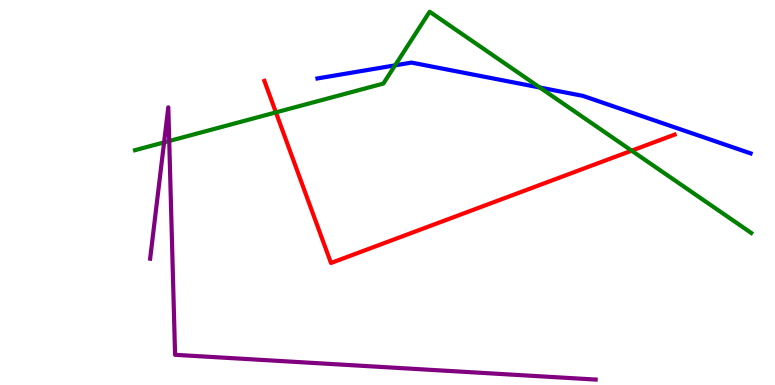[{'lines': ['blue', 'red'], 'intersections': []}, {'lines': ['green', 'red'], 'intersections': [{'x': 3.56, 'y': 7.08}, {'x': 8.15, 'y': 6.09}]}, {'lines': ['purple', 'red'], 'intersections': []}, {'lines': ['blue', 'green'], 'intersections': [{'x': 5.1, 'y': 8.3}, {'x': 6.97, 'y': 7.73}]}, {'lines': ['blue', 'purple'], 'intersections': []}, {'lines': ['green', 'purple'], 'intersections': [{'x': 2.12, 'y': 6.3}, {'x': 2.18, 'y': 6.34}]}]